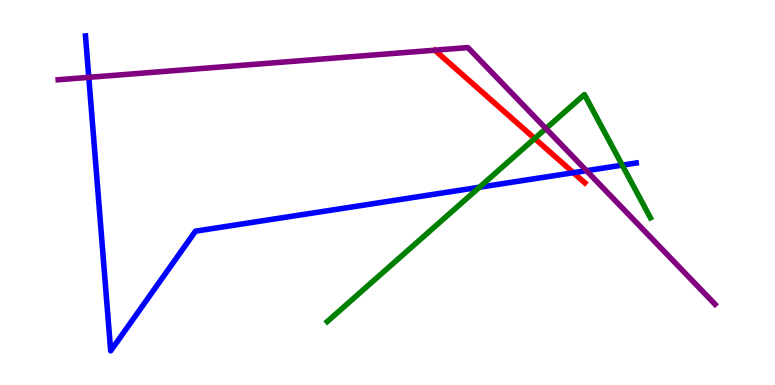[{'lines': ['blue', 'red'], 'intersections': [{'x': 7.4, 'y': 5.51}]}, {'lines': ['green', 'red'], 'intersections': [{'x': 6.9, 'y': 6.4}]}, {'lines': ['purple', 'red'], 'intersections': []}, {'lines': ['blue', 'green'], 'intersections': [{'x': 6.19, 'y': 5.14}, {'x': 8.03, 'y': 5.71}]}, {'lines': ['blue', 'purple'], 'intersections': [{'x': 1.15, 'y': 7.99}, {'x': 7.57, 'y': 5.57}]}, {'lines': ['green', 'purple'], 'intersections': [{'x': 7.04, 'y': 6.66}]}]